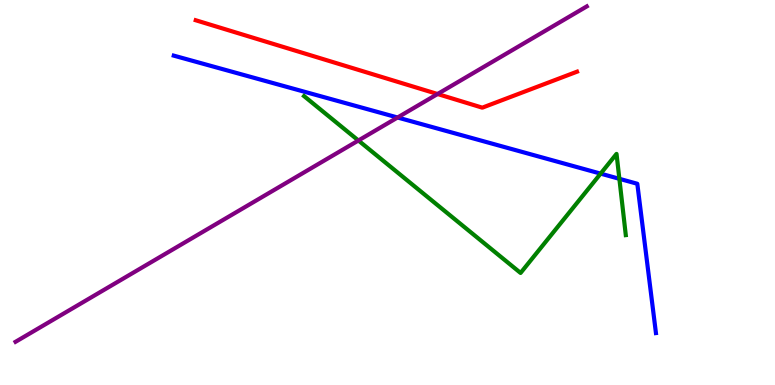[{'lines': ['blue', 'red'], 'intersections': []}, {'lines': ['green', 'red'], 'intersections': []}, {'lines': ['purple', 'red'], 'intersections': [{'x': 5.65, 'y': 7.56}]}, {'lines': ['blue', 'green'], 'intersections': [{'x': 7.75, 'y': 5.49}, {'x': 7.99, 'y': 5.36}]}, {'lines': ['blue', 'purple'], 'intersections': [{'x': 5.13, 'y': 6.95}]}, {'lines': ['green', 'purple'], 'intersections': [{'x': 4.62, 'y': 6.35}]}]